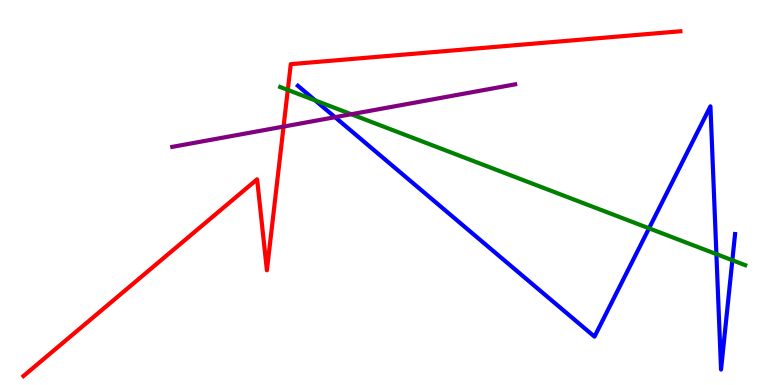[{'lines': ['blue', 'red'], 'intersections': []}, {'lines': ['green', 'red'], 'intersections': [{'x': 3.71, 'y': 7.66}]}, {'lines': ['purple', 'red'], 'intersections': [{'x': 3.66, 'y': 6.71}]}, {'lines': ['blue', 'green'], 'intersections': [{'x': 4.07, 'y': 7.39}, {'x': 8.37, 'y': 4.07}, {'x': 9.24, 'y': 3.4}, {'x': 9.45, 'y': 3.24}]}, {'lines': ['blue', 'purple'], 'intersections': [{'x': 4.32, 'y': 6.96}]}, {'lines': ['green', 'purple'], 'intersections': [{'x': 4.53, 'y': 7.03}]}]